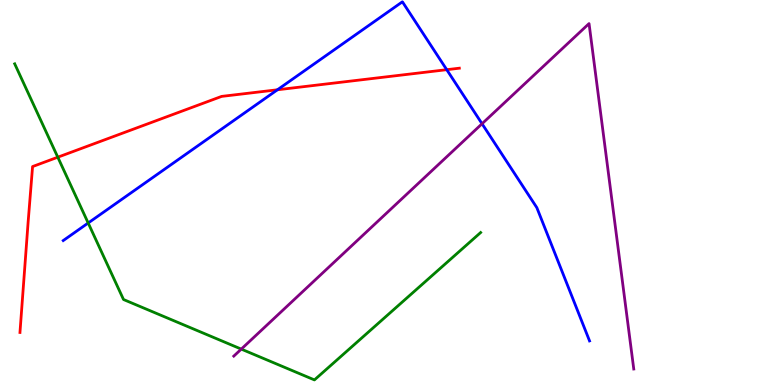[{'lines': ['blue', 'red'], 'intersections': [{'x': 3.58, 'y': 7.67}, {'x': 5.76, 'y': 8.19}]}, {'lines': ['green', 'red'], 'intersections': [{'x': 0.746, 'y': 5.92}]}, {'lines': ['purple', 'red'], 'intersections': []}, {'lines': ['blue', 'green'], 'intersections': [{'x': 1.14, 'y': 4.21}]}, {'lines': ['blue', 'purple'], 'intersections': [{'x': 6.22, 'y': 6.79}]}, {'lines': ['green', 'purple'], 'intersections': [{'x': 3.11, 'y': 0.932}]}]